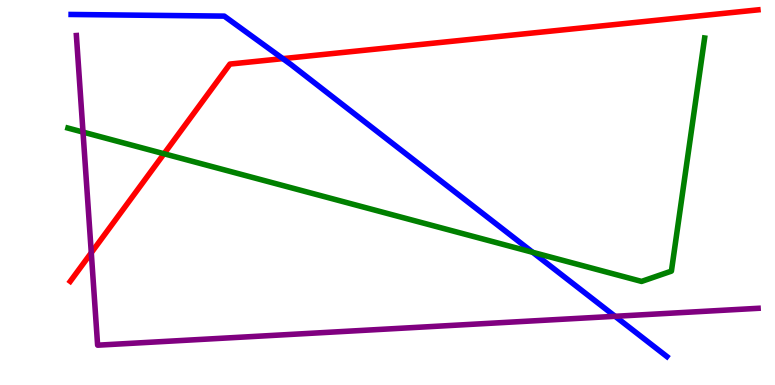[{'lines': ['blue', 'red'], 'intersections': [{'x': 3.65, 'y': 8.48}]}, {'lines': ['green', 'red'], 'intersections': [{'x': 2.12, 'y': 6.01}]}, {'lines': ['purple', 'red'], 'intersections': [{'x': 1.18, 'y': 3.44}]}, {'lines': ['blue', 'green'], 'intersections': [{'x': 6.87, 'y': 3.45}]}, {'lines': ['blue', 'purple'], 'intersections': [{'x': 7.94, 'y': 1.78}]}, {'lines': ['green', 'purple'], 'intersections': [{'x': 1.07, 'y': 6.57}]}]